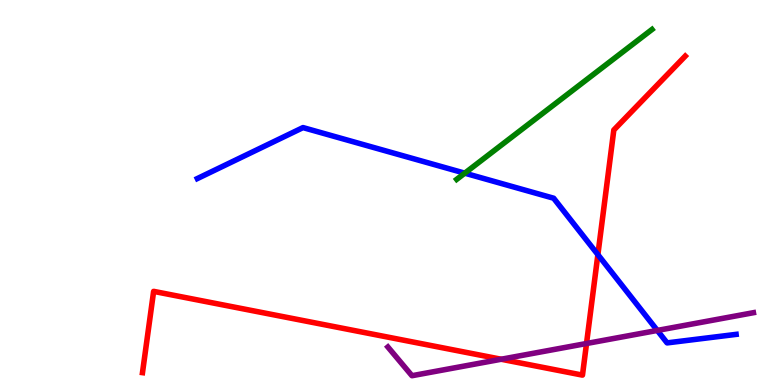[{'lines': ['blue', 'red'], 'intersections': [{'x': 7.71, 'y': 3.39}]}, {'lines': ['green', 'red'], 'intersections': []}, {'lines': ['purple', 'red'], 'intersections': [{'x': 6.47, 'y': 0.669}, {'x': 7.57, 'y': 1.08}]}, {'lines': ['blue', 'green'], 'intersections': [{'x': 6.0, 'y': 5.5}]}, {'lines': ['blue', 'purple'], 'intersections': [{'x': 8.48, 'y': 1.42}]}, {'lines': ['green', 'purple'], 'intersections': []}]